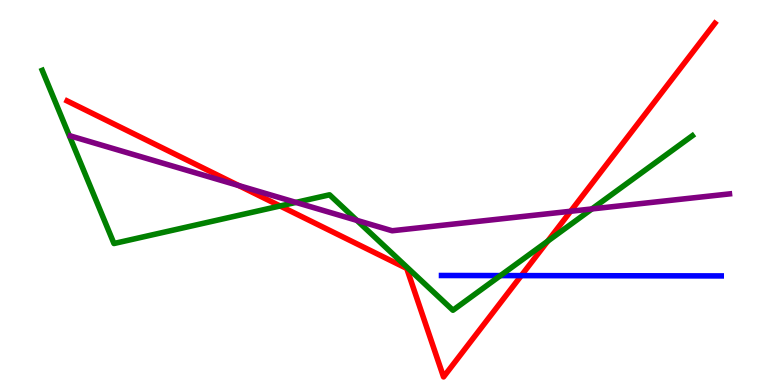[{'lines': ['blue', 'red'], 'intersections': [{'x': 6.73, 'y': 2.84}]}, {'lines': ['green', 'red'], 'intersections': [{'x': 3.61, 'y': 4.65}, {'x': 7.07, 'y': 3.74}]}, {'lines': ['purple', 'red'], 'intersections': [{'x': 3.08, 'y': 5.18}, {'x': 7.36, 'y': 4.51}]}, {'lines': ['blue', 'green'], 'intersections': [{'x': 6.46, 'y': 2.84}]}, {'lines': ['blue', 'purple'], 'intersections': []}, {'lines': ['green', 'purple'], 'intersections': [{'x': 3.82, 'y': 4.74}, {'x': 4.6, 'y': 4.28}, {'x': 7.64, 'y': 4.57}]}]